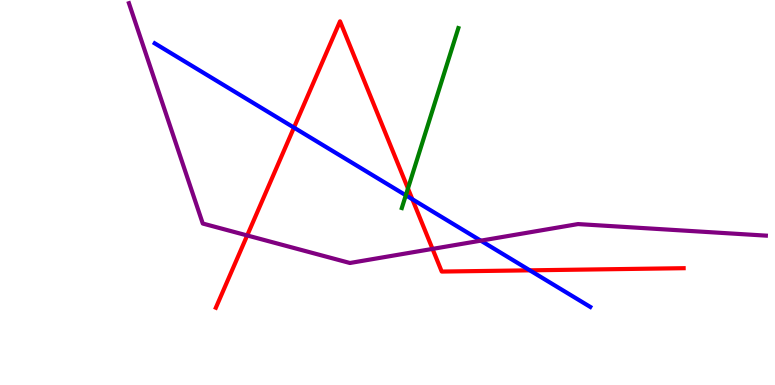[{'lines': ['blue', 'red'], 'intersections': [{'x': 3.79, 'y': 6.69}, {'x': 5.32, 'y': 4.83}, {'x': 6.84, 'y': 2.98}]}, {'lines': ['green', 'red'], 'intersections': [{'x': 5.26, 'y': 5.1}]}, {'lines': ['purple', 'red'], 'intersections': [{'x': 3.19, 'y': 3.88}, {'x': 5.58, 'y': 3.54}]}, {'lines': ['blue', 'green'], 'intersections': [{'x': 5.24, 'y': 4.93}]}, {'lines': ['blue', 'purple'], 'intersections': [{'x': 6.2, 'y': 3.75}]}, {'lines': ['green', 'purple'], 'intersections': []}]